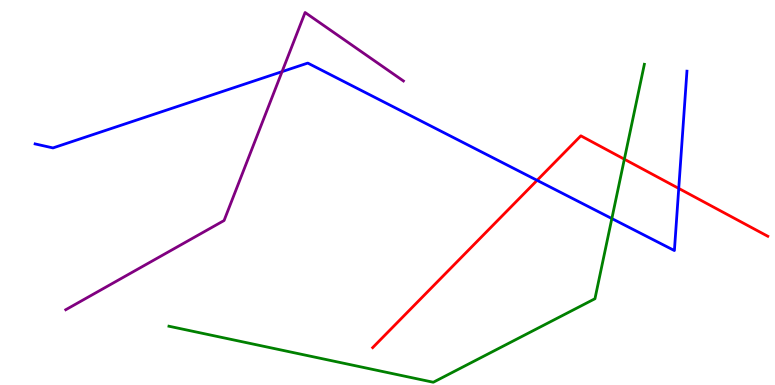[{'lines': ['blue', 'red'], 'intersections': [{'x': 6.93, 'y': 5.32}, {'x': 8.76, 'y': 5.11}]}, {'lines': ['green', 'red'], 'intersections': [{'x': 8.06, 'y': 5.86}]}, {'lines': ['purple', 'red'], 'intersections': []}, {'lines': ['blue', 'green'], 'intersections': [{'x': 7.89, 'y': 4.32}]}, {'lines': ['blue', 'purple'], 'intersections': [{'x': 3.64, 'y': 8.14}]}, {'lines': ['green', 'purple'], 'intersections': []}]